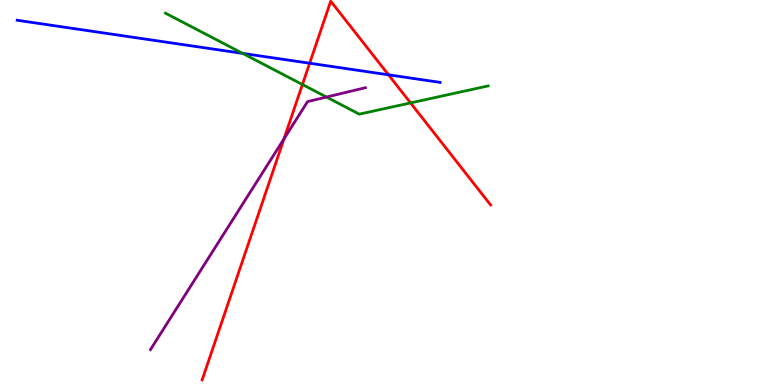[{'lines': ['blue', 'red'], 'intersections': [{'x': 4.0, 'y': 8.36}, {'x': 5.01, 'y': 8.06}]}, {'lines': ['green', 'red'], 'intersections': [{'x': 3.9, 'y': 7.8}, {'x': 5.3, 'y': 7.33}]}, {'lines': ['purple', 'red'], 'intersections': [{'x': 3.66, 'y': 6.39}]}, {'lines': ['blue', 'green'], 'intersections': [{'x': 3.13, 'y': 8.61}]}, {'lines': ['blue', 'purple'], 'intersections': []}, {'lines': ['green', 'purple'], 'intersections': [{'x': 4.21, 'y': 7.48}]}]